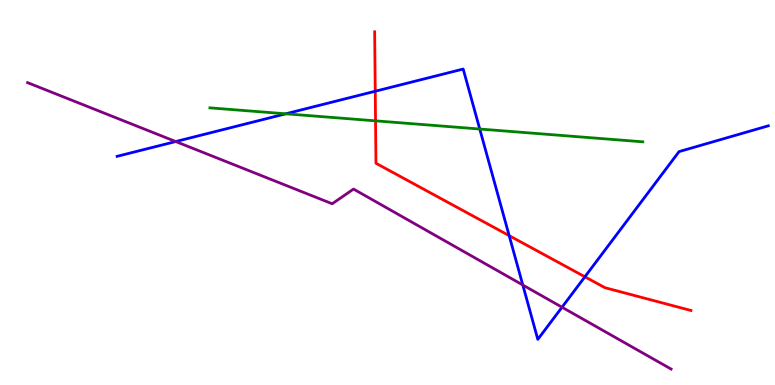[{'lines': ['blue', 'red'], 'intersections': [{'x': 4.84, 'y': 7.63}, {'x': 6.57, 'y': 3.88}, {'x': 7.55, 'y': 2.81}]}, {'lines': ['green', 'red'], 'intersections': [{'x': 4.85, 'y': 6.86}]}, {'lines': ['purple', 'red'], 'intersections': []}, {'lines': ['blue', 'green'], 'intersections': [{'x': 3.69, 'y': 7.04}, {'x': 6.19, 'y': 6.65}]}, {'lines': ['blue', 'purple'], 'intersections': [{'x': 2.27, 'y': 6.32}, {'x': 6.75, 'y': 2.6}, {'x': 7.25, 'y': 2.02}]}, {'lines': ['green', 'purple'], 'intersections': []}]